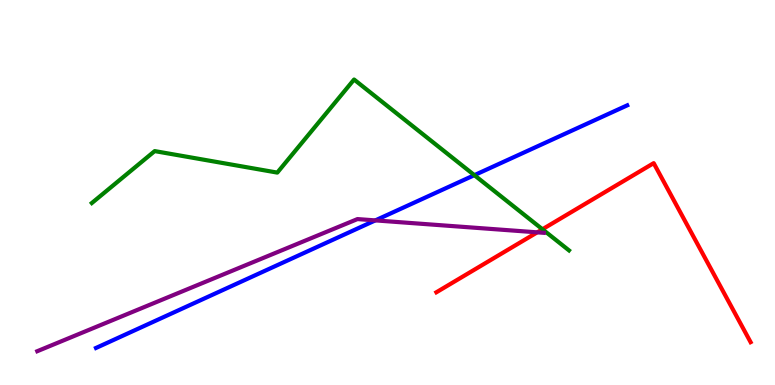[{'lines': ['blue', 'red'], 'intersections': []}, {'lines': ['green', 'red'], 'intersections': [{'x': 7.0, 'y': 4.05}]}, {'lines': ['purple', 'red'], 'intersections': [{'x': 6.93, 'y': 3.97}]}, {'lines': ['blue', 'green'], 'intersections': [{'x': 6.12, 'y': 5.45}]}, {'lines': ['blue', 'purple'], 'intersections': [{'x': 4.84, 'y': 4.28}]}, {'lines': ['green', 'purple'], 'intersections': []}]